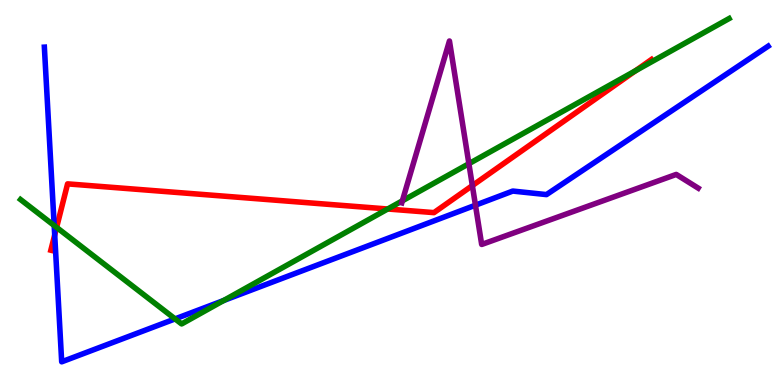[{'lines': ['blue', 'red'], 'intersections': [{'x': 0.706, 'y': 3.9}]}, {'lines': ['green', 'red'], 'intersections': [{'x': 0.73, 'y': 4.09}, {'x': 5.0, 'y': 4.57}, {'x': 8.2, 'y': 8.16}]}, {'lines': ['purple', 'red'], 'intersections': [{'x': 6.09, 'y': 5.18}]}, {'lines': ['blue', 'green'], 'intersections': [{'x': 0.699, 'y': 4.14}, {'x': 2.26, 'y': 1.72}, {'x': 2.89, 'y': 2.19}]}, {'lines': ['blue', 'purple'], 'intersections': [{'x': 6.13, 'y': 4.67}]}, {'lines': ['green', 'purple'], 'intersections': [{'x': 5.19, 'y': 4.78}, {'x': 6.05, 'y': 5.75}]}]